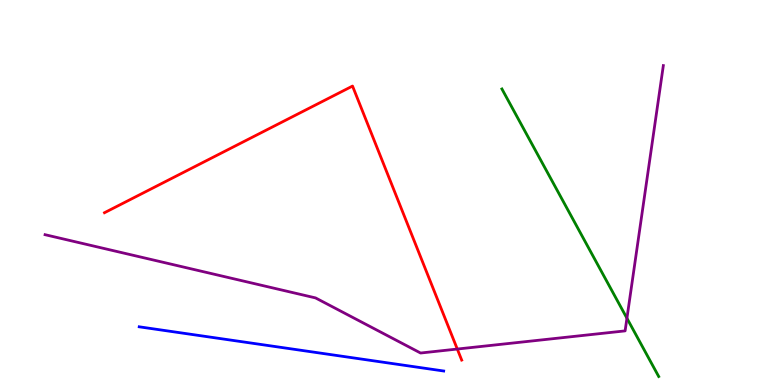[{'lines': ['blue', 'red'], 'intersections': []}, {'lines': ['green', 'red'], 'intersections': []}, {'lines': ['purple', 'red'], 'intersections': [{'x': 5.9, 'y': 0.934}]}, {'lines': ['blue', 'green'], 'intersections': []}, {'lines': ['blue', 'purple'], 'intersections': []}, {'lines': ['green', 'purple'], 'intersections': [{'x': 8.09, 'y': 1.73}]}]